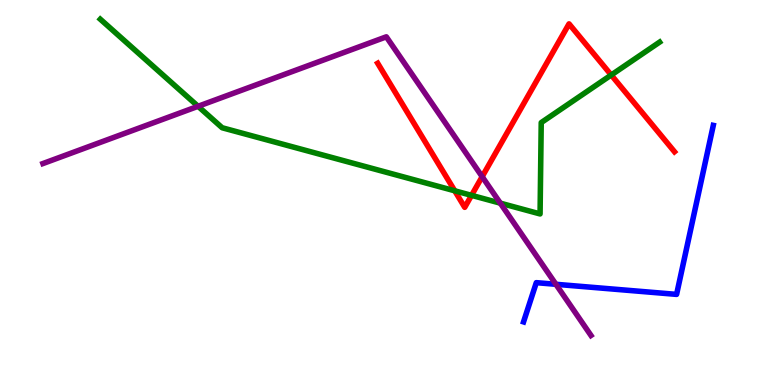[{'lines': ['blue', 'red'], 'intersections': []}, {'lines': ['green', 'red'], 'intersections': [{'x': 5.87, 'y': 5.04}, {'x': 6.08, 'y': 4.93}, {'x': 7.89, 'y': 8.05}]}, {'lines': ['purple', 'red'], 'intersections': [{'x': 6.22, 'y': 5.41}]}, {'lines': ['blue', 'green'], 'intersections': []}, {'lines': ['blue', 'purple'], 'intersections': [{'x': 7.17, 'y': 2.62}]}, {'lines': ['green', 'purple'], 'intersections': [{'x': 2.56, 'y': 7.24}, {'x': 6.46, 'y': 4.72}]}]